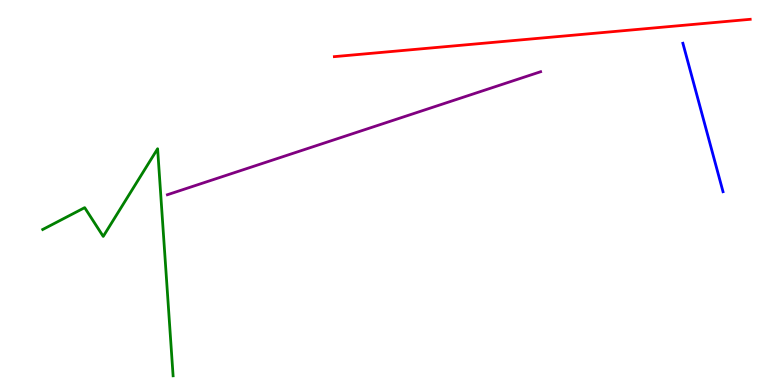[{'lines': ['blue', 'red'], 'intersections': []}, {'lines': ['green', 'red'], 'intersections': []}, {'lines': ['purple', 'red'], 'intersections': []}, {'lines': ['blue', 'green'], 'intersections': []}, {'lines': ['blue', 'purple'], 'intersections': []}, {'lines': ['green', 'purple'], 'intersections': []}]